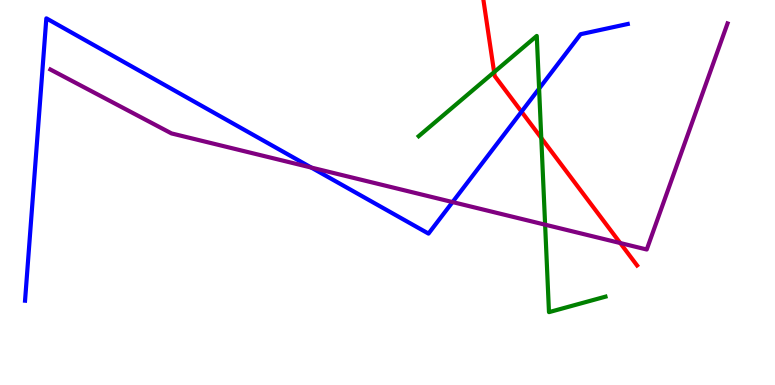[{'lines': ['blue', 'red'], 'intersections': [{'x': 6.73, 'y': 7.1}]}, {'lines': ['green', 'red'], 'intersections': [{'x': 6.38, 'y': 8.13}, {'x': 6.98, 'y': 6.42}]}, {'lines': ['purple', 'red'], 'intersections': [{'x': 8.0, 'y': 3.69}]}, {'lines': ['blue', 'green'], 'intersections': [{'x': 6.96, 'y': 7.7}]}, {'lines': ['blue', 'purple'], 'intersections': [{'x': 4.02, 'y': 5.65}, {'x': 5.84, 'y': 4.75}]}, {'lines': ['green', 'purple'], 'intersections': [{'x': 7.03, 'y': 4.16}]}]